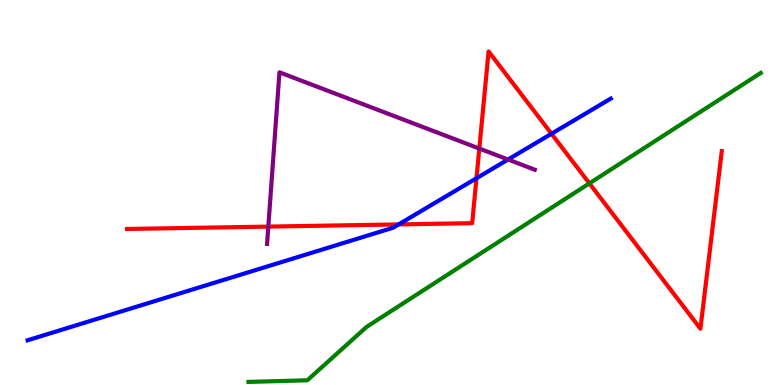[{'lines': ['blue', 'red'], 'intersections': [{'x': 5.14, 'y': 4.17}, {'x': 6.15, 'y': 5.37}, {'x': 7.12, 'y': 6.53}]}, {'lines': ['green', 'red'], 'intersections': [{'x': 7.6, 'y': 5.24}]}, {'lines': ['purple', 'red'], 'intersections': [{'x': 3.46, 'y': 4.11}, {'x': 6.18, 'y': 6.14}]}, {'lines': ['blue', 'green'], 'intersections': []}, {'lines': ['blue', 'purple'], 'intersections': [{'x': 6.56, 'y': 5.86}]}, {'lines': ['green', 'purple'], 'intersections': []}]